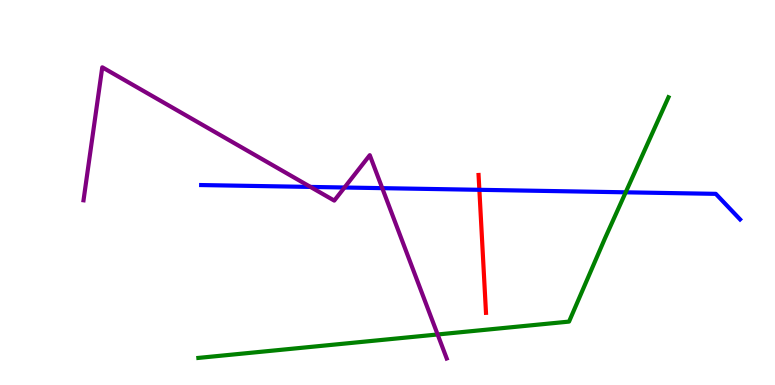[{'lines': ['blue', 'red'], 'intersections': [{'x': 6.19, 'y': 5.07}]}, {'lines': ['green', 'red'], 'intersections': []}, {'lines': ['purple', 'red'], 'intersections': []}, {'lines': ['blue', 'green'], 'intersections': [{'x': 8.07, 'y': 5.0}]}, {'lines': ['blue', 'purple'], 'intersections': [{'x': 4.01, 'y': 5.14}, {'x': 4.45, 'y': 5.13}, {'x': 4.93, 'y': 5.11}]}, {'lines': ['green', 'purple'], 'intersections': [{'x': 5.65, 'y': 1.31}]}]